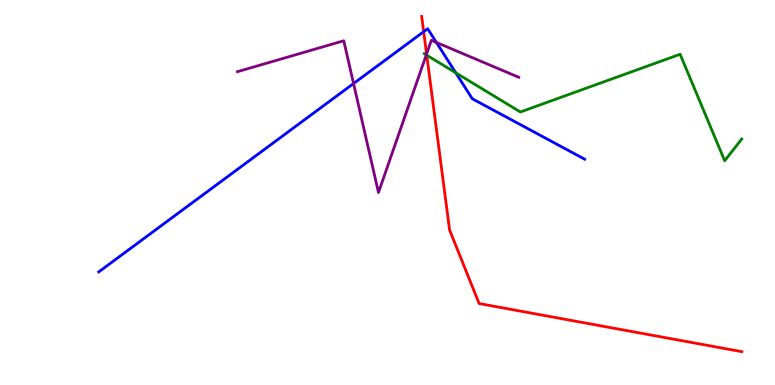[{'lines': ['blue', 'red'], 'intersections': [{'x': 5.47, 'y': 9.18}]}, {'lines': ['green', 'red'], 'intersections': [{'x': 5.51, 'y': 8.57}]}, {'lines': ['purple', 'red'], 'intersections': [{'x': 5.5, 'y': 8.6}]}, {'lines': ['blue', 'green'], 'intersections': [{'x': 5.88, 'y': 8.11}]}, {'lines': ['blue', 'purple'], 'intersections': [{'x': 4.56, 'y': 7.83}, {'x': 5.63, 'y': 8.9}]}, {'lines': ['green', 'purple'], 'intersections': [{'x': 5.5, 'y': 8.57}]}]